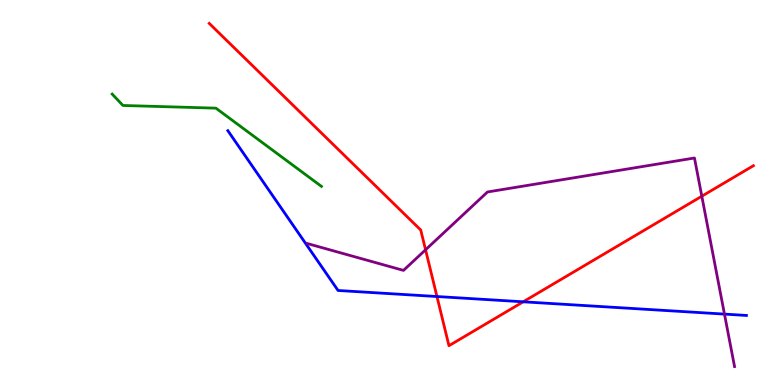[{'lines': ['blue', 'red'], 'intersections': [{'x': 5.64, 'y': 2.3}, {'x': 6.75, 'y': 2.16}]}, {'lines': ['green', 'red'], 'intersections': []}, {'lines': ['purple', 'red'], 'intersections': [{'x': 5.49, 'y': 3.51}, {'x': 9.06, 'y': 4.9}]}, {'lines': ['blue', 'green'], 'intersections': []}, {'lines': ['blue', 'purple'], 'intersections': [{'x': 9.35, 'y': 1.84}]}, {'lines': ['green', 'purple'], 'intersections': []}]